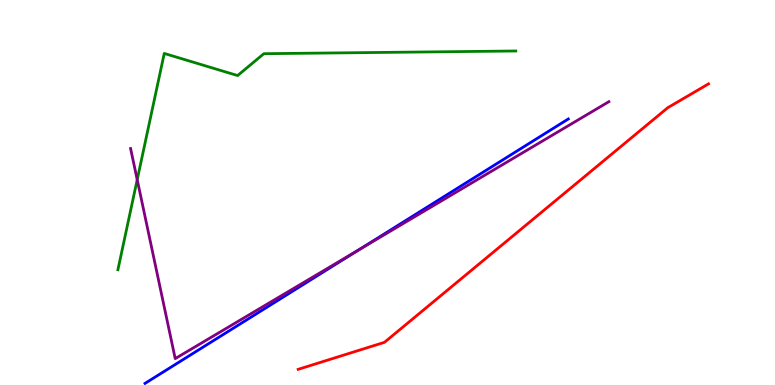[{'lines': ['blue', 'red'], 'intersections': []}, {'lines': ['green', 'red'], 'intersections': []}, {'lines': ['purple', 'red'], 'intersections': []}, {'lines': ['blue', 'green'], 'intersections': []}, {'lines': ['blue', 'purple'], 'intersections': [{'x': 4.63, 'y': 3.51}]}, {'lines': ['green', 'purple'], 'intersections': [{'x': 1.77, 'y': 5.33}]}]